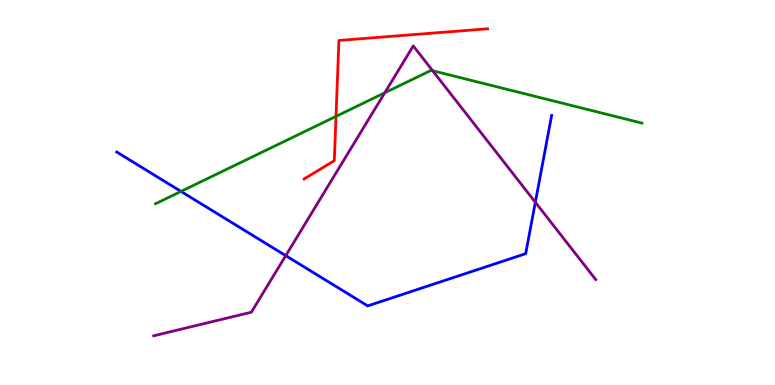[{'lines': ['blue', 'red'], 'intersections': []}, {'lines': ['green', 'red'], 'intersections': [{'x': 4.34, 'y': 6.98}]}, {'lines': ['purple', 'red'], 'intersections': []}, {'lines': ['blue', 'green'], 'intersections': [{'x': 2.34, 'y': 5.03}]}, {'lines': ['blue', 'purple'], 'intersections': [{'x': 3.69, 'y': 3.36}, {'x': 6.91, 'y': 4.75}]}, {'lines': ['green', 'purple'], 'intersections': [{'x': 4.97, 'y': 7.59}, {'x': 5.58, 'y': 8.16}]}]